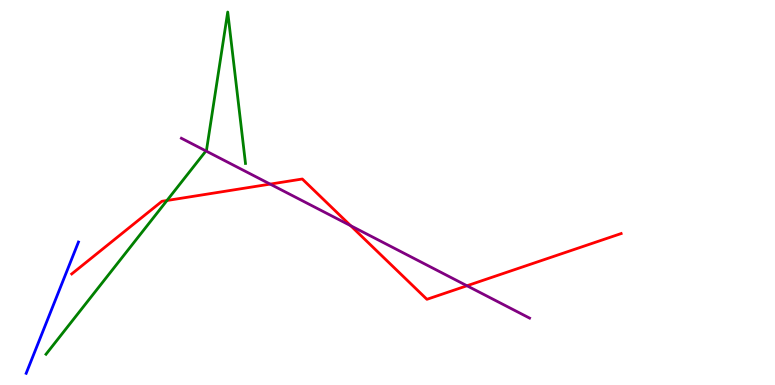[{'lines': ['blue', 'red'], 'intersections': []}, {'lines': ['green', 'red'], 'intersections': [{'x': 2.15, 'y': 4.79}]}, {'lines': ['purple', 'red'], 'intersections': [{'x': 3.49, 'y': 5.22}, {'x': 4.52, 'y': 4.14}, {'x': 6.03, 'y': 2.58}]}, {'lines': ['blue', 'green'], 'intersections': []}, {'lines': ['blue', 'purple'], 'intersections': []}, {'lines': ['green', 'purple'], 'intersections': [{'x': 2.66, 'y': 6.08}]}]